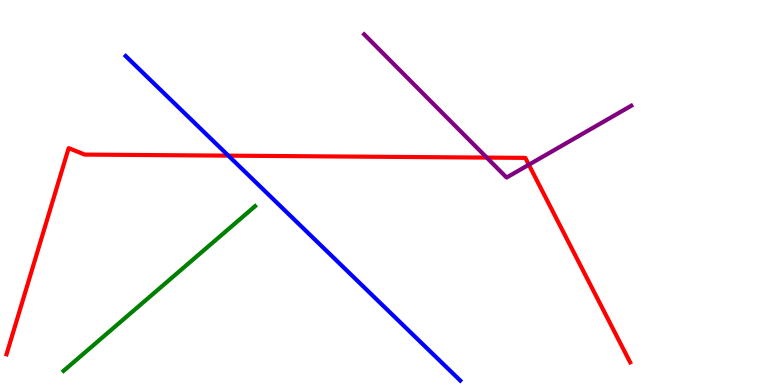[{'lines': ['blue', 'red'], 'intersections': [{'x': 2.95, 'y': 5.96}]}, {'lines': ['green', 'red'], 'intersections': []}, {'lines': ['purple', 'red'], 'intersections': [{'x': 6.28, 'y': 5.91}, {'x': 6.82, 'y': 5.72}]}, {'lines': ['blue', 'green'], 'intersections': []}, {'lines': ['blue', 'purple'], 'intersections': []}, {'lines': ['green', 'purple'], 'intersections': []}]